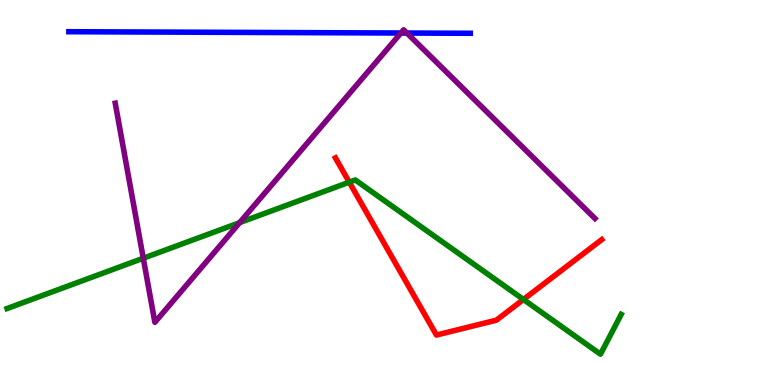[{'lines': ['blue', 'red'], 'intersections': []}, {'lines': ['green', 'red'], 'intersections': [{'x': 4.51, 'y': 5.27}, {'x': 6.75, 'y': 2.22}]}, {'lines': ['purple', 'red'], 'intersections': []}, {'lines': ['blue', 'green'], 'intersections': []}, {'lines': ['blue', 'purple'], 'intersections': [{'x': 5.17, 'y': 9.14}, {'x': 5.25, 'y': 9.14}]}, {'lines': ['green', 'purple'], 'intersections': [{'x': 1.85, 'y': 3.29}, {'x': 3.09, 'y': 4.22}]}]